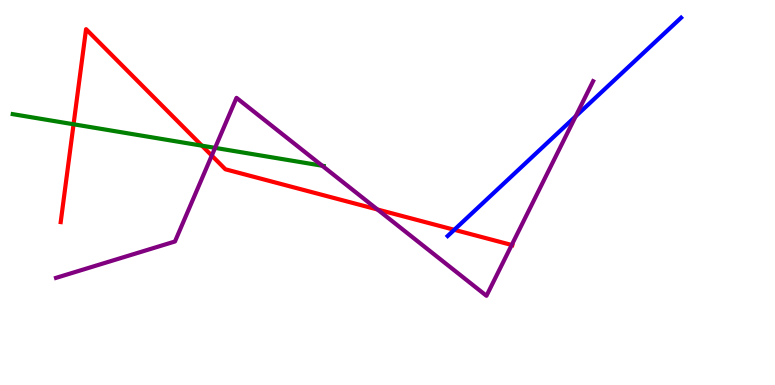[{'lines': ['blue', 'red'], 'intersections': [{'x': 5.86, 'y': 4.03}]}, {'lines': ['green', 'red'], 'intersections': [{'x': 0.949, 'y': 6.77}, {'x': 2.61, 'y': 6.22}]}, {'lines': ['purple', 'red'], 'intersections': [{'x': 2.73, 'y': 5.96}, {'x': 4.87, 'y': 4.56}, {'x': 6.6, 'y': 3.64}]}, {'lines': ['blue', 'green'], 'intersections': []}, {'lines': ['blue', 'purple'], 'intersections': [{'x': 7.43, 'y': 6.98}]}, {'lines': ['green', 'purple'], 'intersections': [{'x': 2.78, 'y': 6.16}, {'x': 4.16, 'y': 5.7}]}]